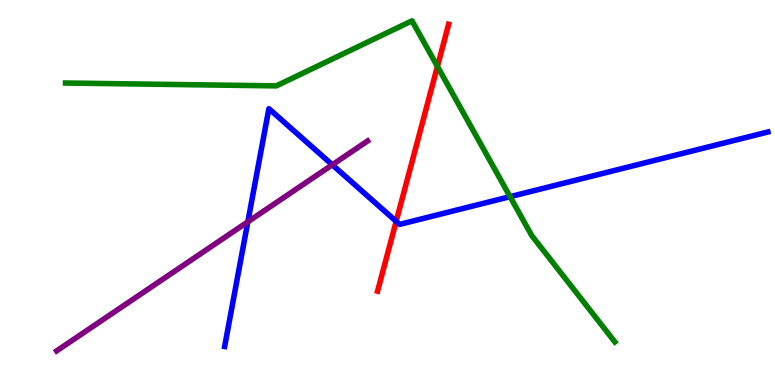[{'lines': ['blue', 'red'], 'intersections': [{'x': 5.11, 'y': 4.25}]}, {'lines': ['green', 'red'], 'intersections': [{'x': 5.64, 'y': 8.28}]}, {'lines': ['purple', 'red'], 'intersections': []}, {'lines': ['blue', 'green'], 'intersections': [{'x': 6.58, 'y': 4.89}]}, {'lines': ['blue', 'purple'], 'intersections': [{'x': 3.2, 'y': 4.24}, {'x': 4.29, 'y': 5.72}]}, {'lines': ['green', 'purple'], 'intersections': []}]